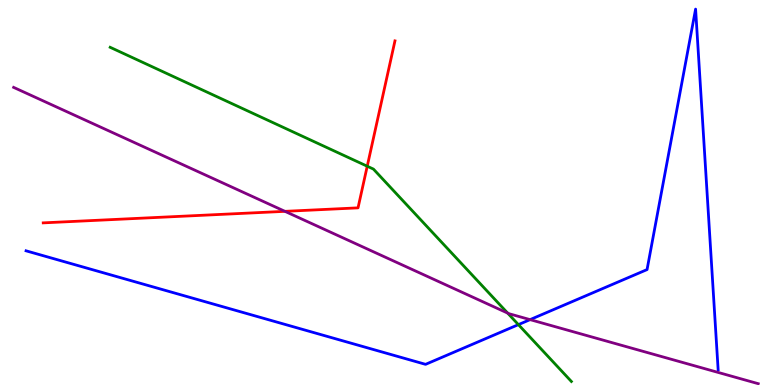[{'lines': ['blue', 'red'], 'intersections': []}, {'lines': ['green', 'red'], 'intersections': [{'x': 4.74, 'y': 5.68}]}, {'lines': ['purple', 'red'], 'intersections': [{'x': 3.68, 'y': 4.51}]}, {'lines': ['blue', 'green'], 'intersections': [{'x': 6.69, 'y': 1.57}]}, {'lines': ['blue', 'purple'], 'intersections': [{'x': 6.84, 'y': 1.7}]}, {'lines': ['green', 'purple'], 'intersections': [{'x': 6.55, 'y': 1.87}]}]